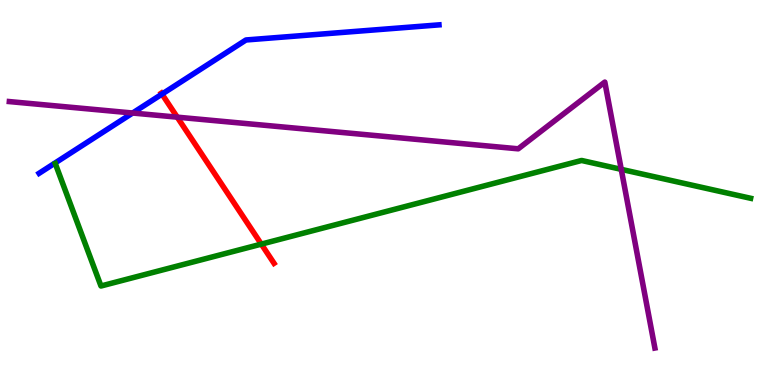[{'lines': ['blue', 'red'], 'intersections': [{'x': 2.09, 'y': 7.56}]}, {'lines': ['green', 'red'], 'intersections': [{'x': 3.37, 'y': 3.66}]}, {'lines': ['purple', 'red'], 'intersections': [{'x': 2.29, 'y': 6.96}]}, {'lines': ['blue', 'green'], 'intersections': []}, {'lines': ['blue', 'purple'], 'intersections': [{'x': 1.71, 'y': 7.06}]}, {'lines': ['green', 'purple'], 'intersections': [{'x': 8.02, 'y': 5.6}]}]